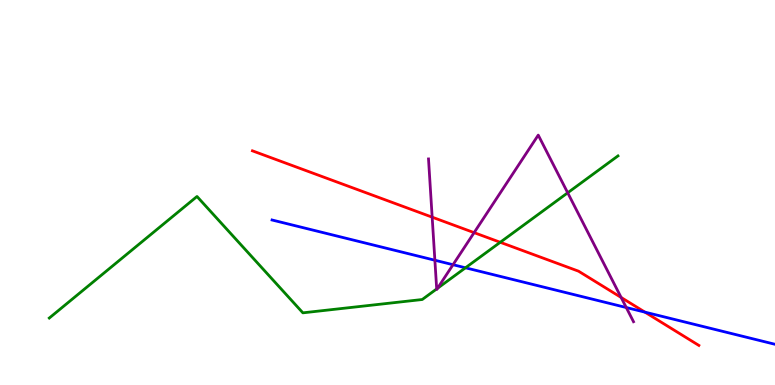[{'lines': ['blue', 'red'], 'intersections': [{'x': 8.32, 'y': 1.89}]}, {'lines': ['green', 'red'], 'intersections': [{'x': 6.45, 'y': 3.71}]}, {'lines': ['purple', 'red'], 'intersections': [{'x': 5.58, 'y': 4.36}, {'x': 6.12, 'y': 3.96}, {'x': 8.01, 'y': 2.27}]}, {'lines': ['blue', 'green'], 'intersections': [{'x': 6.01, 'y': 3.04}]}, {'lines': ['blue', 'purple'], 'intersections': [{'x': 5.61, 'y': 3.24}, {'x': 5.85, 'y': 3.12}, {'x': 8.08, 'y': 2.01}]}, {'lines': ['green', 'purple'], 'intersections': [{'x': 5.63, 'y': 2.5}, {'x': 5.65, 'y': 2.51}, {'x': 7.33, 'y': 4.99}]}]